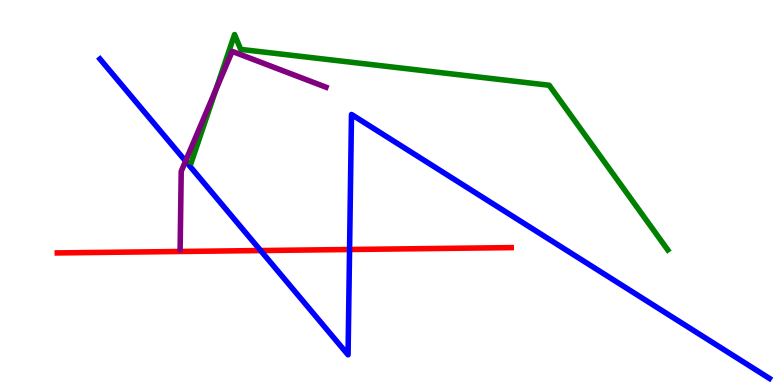[{'lines': ['blue', 'red'], 'intersections': [{'x': 3.36, 'y': 3.49}, {'x': 4.51, 'y': 3.52}]}, {'lines': ['green', 'red'], 'intersections': []}, {'lines': ['purple', 'red'], 'intersections': []}, {'lines': ['blue', 'green'], 'intersections': []}, {'lines': ['blue', 'purple'], 'intersections': [{'x': 2.39, 'y': 5.82}]}, {'lines': ['green', 'purple'], 'intersections': [{'x': 2.79, 'y': 7.67}]}]